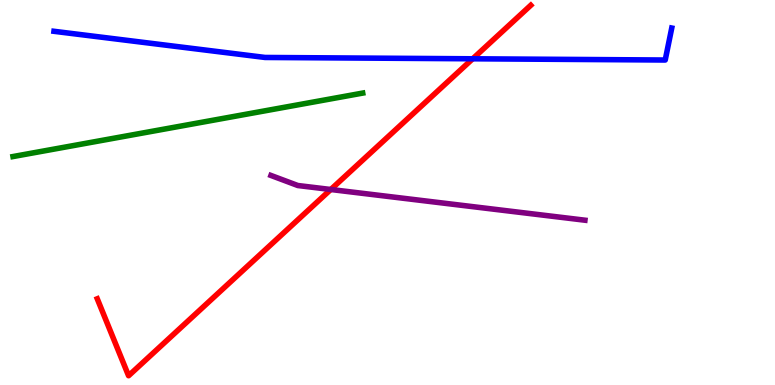[{'lines': ['blue', 'red'], 'intersections': [{'x': 6.1, 'y': 8.47}]}, {'lines': ['green', 'red'], 'intersections': []}, {'lines': ['purple', 'red'], 'intersections': [{'x': 4.27, 'y': 5.08}]}, {'lines': ['blue', 'green'], 'intersections': []}, {'lines': ['blue', 'purple'], 'intersections': []}, {'lines': ['green', 'purple'], 'intersections': []}]